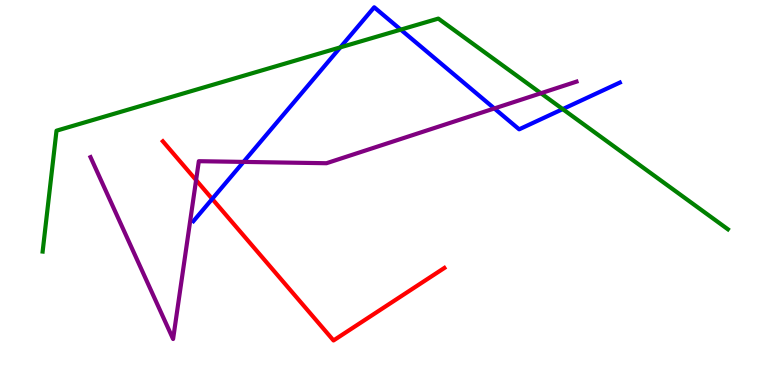[{'lines': ['blue', 'red'], 'intersections': [{'x': 2.74, 'y': 4.83}]}, {'lines': ['green', 'red'], 'intersections': []}, {'lines': ['purple', 'red'], 'intersections': [{'x': 2.53, 'y': 5.32}]}, {'lines': ['blue', 'green'], 'intersections': [{'x': 4.39, 'y': 8.77}, {'x': 5.17, 'y': 9.23}, {'x': 7.26, 'y': 7.17}]}, {'lines': ['blue', 'purple'], 'intersections': [{'x': 3.14, 'y': 5.79}, {'x': 6.38, 'y': 7.18}]}, {'lines': ['green', 'purple'], 'intersections': [{'x': 6.98, 'y': 7.58}]}]